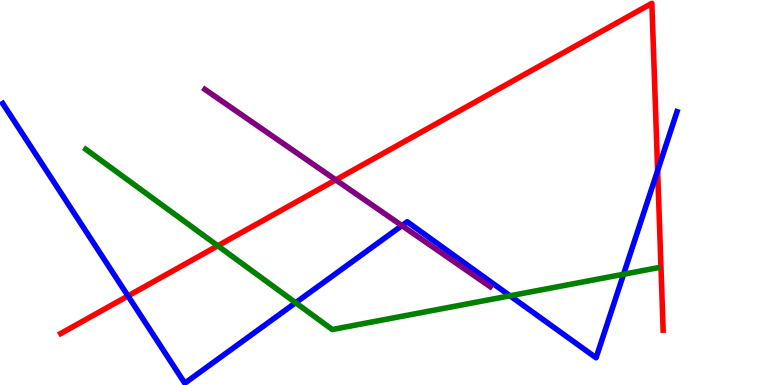[{'lines': ['blue', 'red'], 'intersections': [{'x': 1.65, 'y': 2.31}, {'x': 8.49, 'y': 5.57}]}, {'lines': ['green', 'red'], 'intersections': [{'x': 2.81, 'y': 3.62}]}, {'lines': ['purple', 'red'], 'intersections': [{'x': 4.33, 'y': 5.33}]}, {'lines': ['blue', 'green'], 'intersections': [{'x': 3.81, 'y': 2.14}, {'x': 6.58, 'y': 2.32}, {'x': 8.05, 'y': 2.88}]}, {'lines': ['blue', 'purple'], 'intersections': [{'x': 5.19, 'y': 4.14}]}, {'lines': ['green', 'purple'], 'intersections': []}]